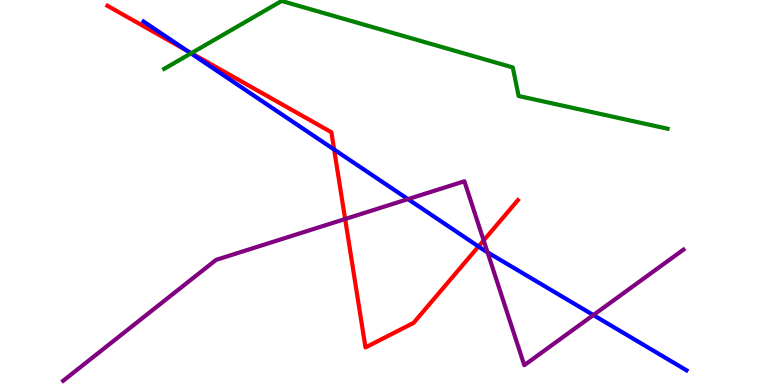[{'lines': ['blue', 'red'], 'intersections': [{'x': 2.41, 'y': 8.68}, {'x': 4.31, 'y': 6.12}, {'x': 6.17, 'y': 3.6}]}, {'lines': ['green', 'red'], 'intersections': [{'x': 2.47, 'y': 8.62}]}, {'lines': ['purple', 'red'], 'intersections': [{'x': 4.45, 'y': 4.31}, {'x': 6.24, 'y': 3.76}]}, {'lines': ['blue', 'green'], 'intersections': [{'x': 2.46, 'y': 8.61}]}, {'lines': ['blue', 'purple'], 'intersections': [{'x': 5.26, 'y': 4.83}, {'x': 6.29, 'y': 3.45}, {'x': 7.66, 'y': 1.82}]}, {'lines': ['green', 'purple'], 'intersections': []}]